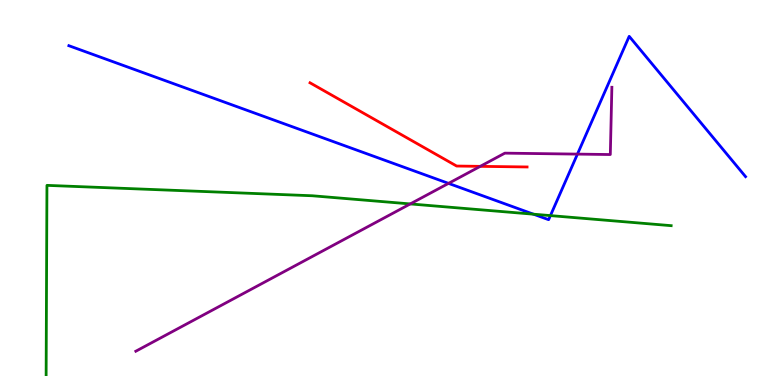[{'lines': ['blue', 'red'], 'intersections': []}, {'lines': ['green', 'red'], 'intersections': []}, {'lines': ['purple', 'red'], 'intersections': [{'x': 6.2, 'y': 5.68}]}, {'lines': ['blue', 'green'], 'intersections': [{'x': 6.88, 'y': 4.44}, {'x': 7.1, 'y': 4.4}]}, {'lines': ['blue', 'purple'], 'intersections': [{'x': 5.79, 'y': 5.24}, {'x': 7.45, 'y': 6.0}]}, {'lines': ['green', 'purple'], 'intersections': [{'x': 5.29, 'y': 4.7}]}]